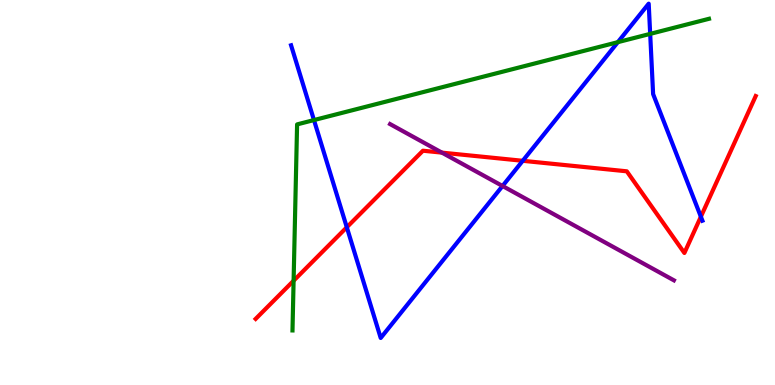[{'lines': ['blue', 'red'], 'intersections': [{'x': 4.47, 'y': 4.1}, {'x': 6.74, 'y': 5.82}, {'x': 9.04, 'y': 4.37}]}, {'lines': ['green', 'red'], 'intersections': [{'x': 3.79, 'y': 2.71}]}, {'lines': ['purple', 'red'], 'intersections': [{'x': 5.7, 'y': 6.04}]}, {'lines': ['blue', 'green'], 'intersections': [{'x': 4.05, 'y': 6.88}, {'x': 7.97, 'y': 8.9}, {'x': 8.39, 'y': 9.12}]}, {'lines': ['blue', 'purple'], 'intersections': [{'x': 6.48, 'y': 5.17}]}, {'lines': ['green', 'purple'], 'intersections': []}]